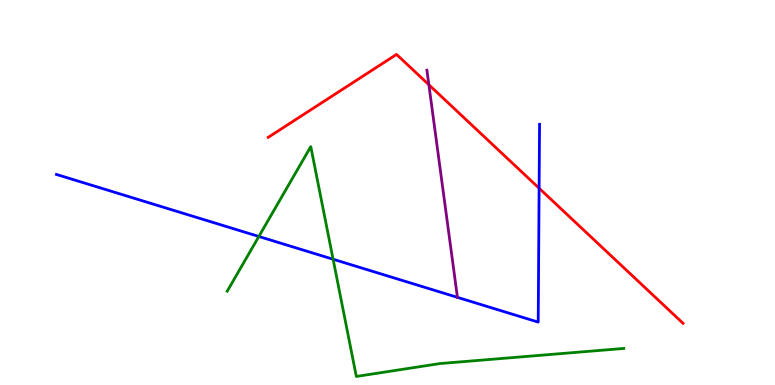[{'lines': ['blue', 'red'], 'intersections': [{'x': 6.96, 'y': 5.11}]}, {'lines': ['green', 'red'], 'intersections': []}, {'lines': ['purple', 'red'], 'intersections': [{'x': 5.53, 'y': 7.8}]}, {'lines': ['blue', 'green'], 'intersections': [{'x': 3.34, 'y': 3.86}, {'x': 4.3, 'y': 3.27}]}, {'lines': ['blue', 'purple'], 'intersections': []}, {'lines': ['green', 'purple'], 'intersections': []}]